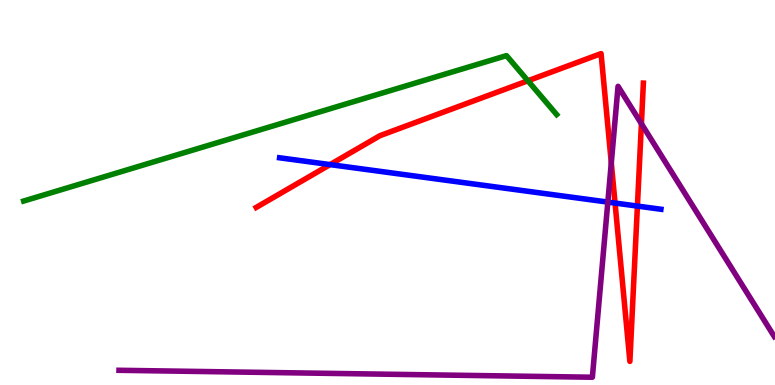[{'lines': ['blue', 'red'], 'intersections': [{'x': 4.26, 'y': 5.72}, {'x': 7.94, 'y': 4.73}, {'x': 8.22, 'y': 4.65}]}, {'lines': ['green', 'red'], 'intersections': [{'x': 6.81, 'y': 7.9}]}, {'lines': ['purple', 'red'], 'intersections': [{'x': 7.89, 'y': 5.77}, {'x': 8.28, 'y': 6.79}]}, {'lines': ['blue', 'green'], 'intersections': []}, {'lines': ['blue', 'purple'], 'intersections': [{'x': 7.84, 'y': 4.75}]}, {'lines': ['green', 'purple'], 'intersections': []}]